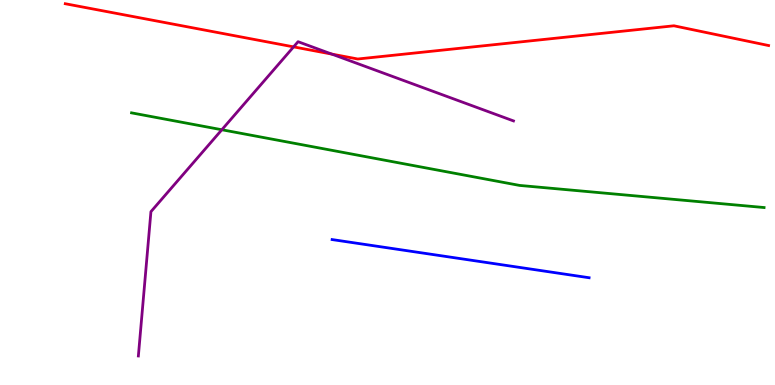[{'lines': ['blue', 'red'], 'intersections': []}, {'lines': ['green', 'red'], 'intersections': []}, {'lines': ['purple', 'red'], 'intersections': [{'x': 3.79, 'y': 8.78}, {'x': 4.28, 'y': 8.59}]}, {'lines': ['blue', 'green'], 'intersections': []}, {'lines': ['blue', 'purple'], 'intersections': []}, {'lines': ['green', 'purple'], 'intersections': [{'x': 2.86, 'y': 6.63}]}]